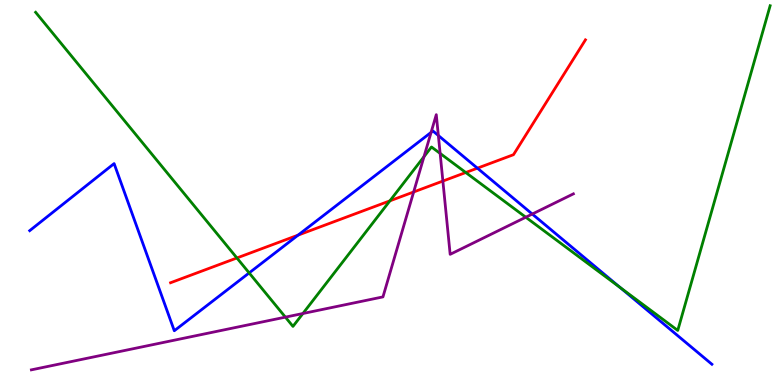[{'lines': ['blue', 'red'], 'intersections': [{'x': 3.85, 'y': 3.89}, {'x': 6.16, 'y': 5.63}]}, {'lines': ['green', 'red'], 'intersections': [{'x': 3.06, 'y': 3.3}, {'x': 5.03, 'y': 4.78}, {'x': 6.01, 'y': 5.52}]}, {'lines': ['purple', 'red'], 'intersections': [{'x': 5.34, 'y': 5.01}, {'x': 5.71, 'y': 5.3}]}, {'lines': ['blue', 'green'], 'intersections': [{'x': 3.21, 'y': 2.91}, {'x': 8.0, 'y': 2.53}]}, {'lines': ['blue', 'purple'], 'intersections': [{'x': 5.56, 'y': 6.56}, {'x': 5.66, 'y': 6.48}, {'x': 6.87, 'y': 4.44}]}, {'lines': ['green', 'purple'], 'intersections': [{'x': 3.68, 'y': 1.76}, {'x': 3.91, 'y': 1.86}, {'x': 5.47, 'y': 5.93}, {'x': 5.68, 'y': 6.01}, {'x': 6.78, 'y': 4.36}]}]